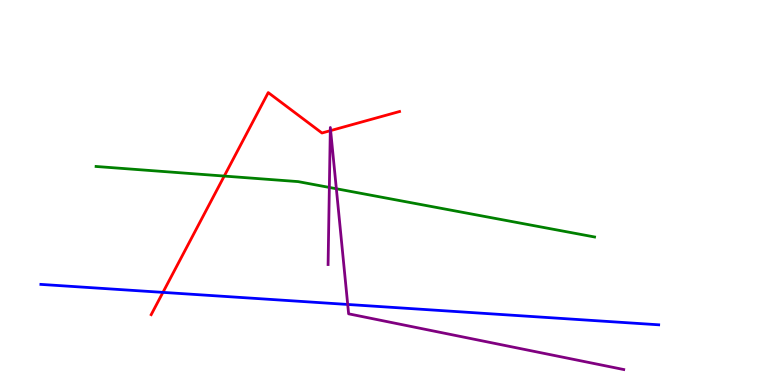[{'lines': ['blue', 'red'], 'intersections': [{'x': 2.1, 'y': 2.41}]}, {'lines': ['green', 'red'], 'intersections': [{'x': 2.89, 'y': 5.43}]}, {'lines': ['purple', 'red'], 'intersections': [{'x': 4.26, 'y': 6.61}, {'x': 4.27, 'y': 6.61}]}, {'lines': ['blue', 'green'], 'intersections': []}, {'lines': ['blue', 'purple'], 'intersections': [{'x': 4.49, 'y': 2.09}]}, {'lines': ['green', 'purple'], 'intersections': [{'x': 4.25, 'y': 5.13}, {'x': 4.34, 'y': 5.1}]}]